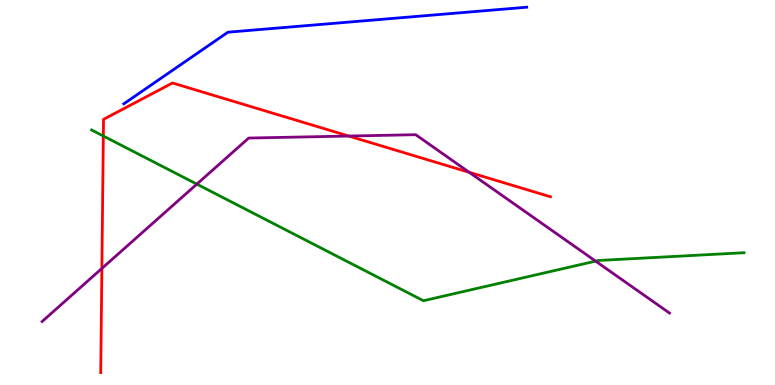[{'lines': ['blue', 'red'], 'intersections': []}, {'lines': ['green', 'red'], 'intersections': [{'x': 1.33, 'y': 6.47}]}, {'lines': ['purple', 'red'], 'intersections': [{'x': 1.31, 'y': 3.03}, {'x': 4.5, 'y': 6.47}, {'x': 6.05, 'y': 5.52}]}, {'lines': ['blue', 'green'], 'intersections': []}, {'lines': ['blue', 'purple'], 'intersections': []}, {'lines': ['green', 'purple'], 'intersections': [{'x': 2.54, 'y': 5.22}, {'x': 7.69, 'y': 3.22}]}]